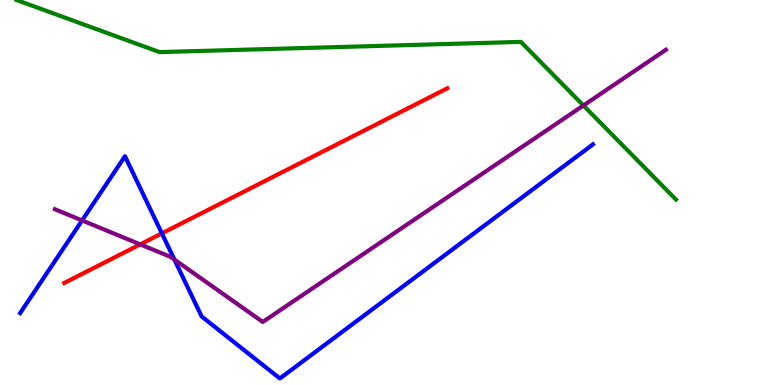[{'lines': ['blue', 'red'], 'intersections': [{'x': 2.09, 'y': 3.94}]}, {'lines': ['green', 'red'], 'intersections': []}, {'lines': ['purple', 'red'], 'intersections': [{'x': 1.81, 'y': 3.65}]}, {'lines': ['blue', 'green'], 'intersections': []}, {'lines': ['blue', 'purple'], 'intersections': [{'x': 1.06, 'y': 4.27}, {'x': 2.25, 'y': 3.26}]}, {'lines': ['green', 'purple'], 'intersections': [{'x': 7.53, 'y': 7.26}]}]